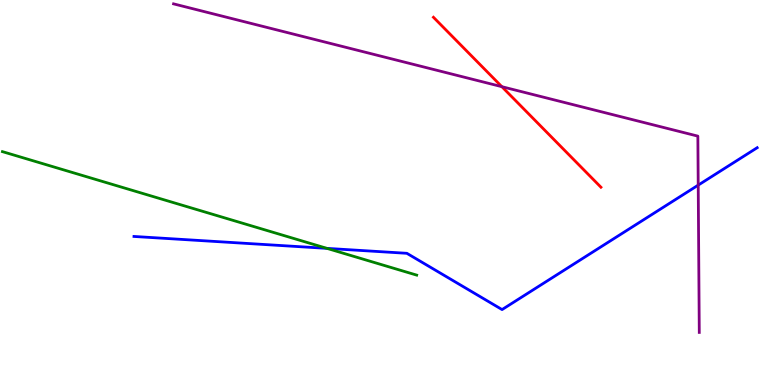[{'lines': ['blue', 'red'], 'intersections': []}, {'lines': ['green', 'red'], 'intersections': []}, {'lines': ['purple', 'red'], 'intersections': [{'x': 6.48, 'y': 7.75}]}, {'lines': ['blue', 'green'], 'intersections': [{'x': 4.22, 'y': 3.55}]}, {'lines': ['blue', 'purple'], 'intersections': [{'x': 9.01, 'y': 5.19}]}, {'lines': ['green', 'purple'], 'intersections': []}]